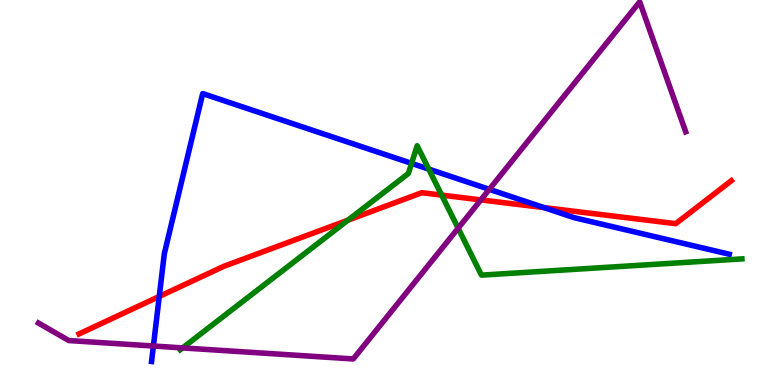[{'lines': ['blue', 'red'], 'intersections': [{'x': 2.05, 'y': 2.3}, {'x': 7.02, 'y': 4.61}]}, {'lines': ['green', 'red'], 'intersections': [{'x': 4.49, 'y': 4.28}, {'x': 5.7, 'y': 4.93}]}, {'lines': ['purple', 'red'], 'intersections': [{'x': 6.2, 'y': 4.81}]}, {'lines': ['blue', 'green'], 'intersections': [{'x': 5.31, 'y': 5.76}, {'x': 5.53, 'y': 5.61}]}, {'lines': ['blue', 'purple'], 'intersections': [{'x': 1.98, 'y': 1.01}, {'x': 6.31, 'y': 5.08}]}, {'lines': ['green', 'purple'], 'intersections': [{'x': 2.36, 'y': 0.963}, {'x': 5.91, 'y': 4.07}]}]